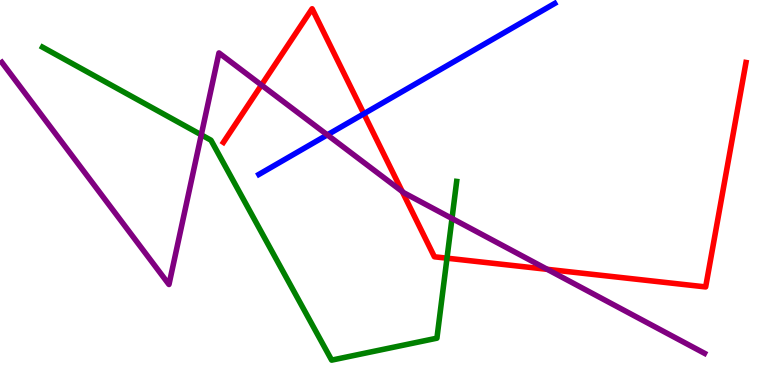[{'lines': ['blue', 'red'], 'intersections': [{'x': 4.7, 'y': 7.05}]}, {'lines': ['green', 'red'], 'intersections': [{'x': 5.77, 'y': 3.29}]}, {'lines': ['purple', 'red'], 'intersections': [{'x': 3.37, 'y': 7.79}, {'x': 5.19, 'y': 5.03}, {'x': 7.06, 'y': 3.0}]}, {'lines': ['blue', 'green'], 'intersections': []}, {'lines': ['blue', 'purple'], 'intersections': [{'x': 4.22, 'y': 6.5}]}, {'lines': ['green', 'purple'], 'intersections': [{'x': 2.6, 'y': 6.5}, {'x': 5.83, 'y': 4.33}]}]